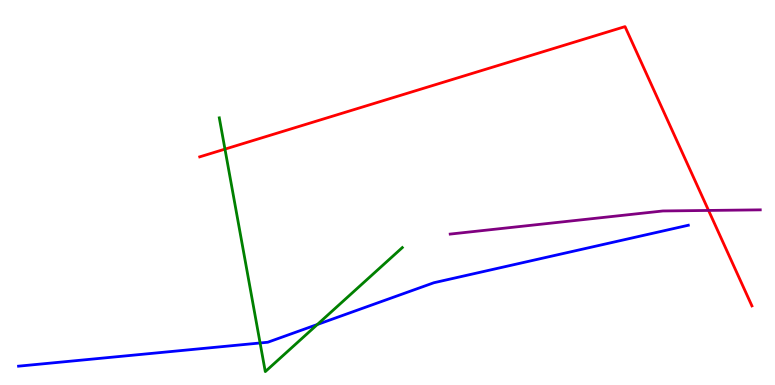[{'lines': ['blue', 'red'], 'intersections': []}, {'lines': ['green', 'red'], 'intersections': [{'x': 2.9, 'y': 6.13}]}, {'lines': ['purple', 'red'], 'intersections': [{'x': 9.14, 'y': 4.53}]}, {'lines': ['blue', 'green'], 'intersections': [{'x': 3.36, 'y': 1.09}, {'x': 4.09, 'y': 1.57}]}, {'lines': ['blue', 'purple'], 'intersections': []}, {'lines': ['green', 'purple'], 'intersections': []}]